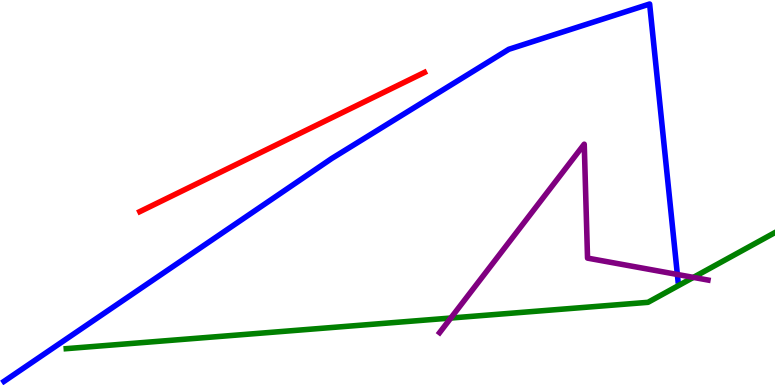[{'lines': ['blue', 'red'], 'intersections': []}, {'lines': ['green', 'red'], 'intersections': []}, {'lines': ['purple', 'red'], 'intersections': []}, {'lines': ['blue', 'green'], 'intersections': []}, {'lines': ['blue', 'purple'], 'intersections': [{'x': 8.74, 'y': 2.87}]}, {'lines': ['green', 'purple'], 'intersections': [{'x': 5.82, 'y': 1.74}, {'x': 8.95, 'y': 2.8}]}]